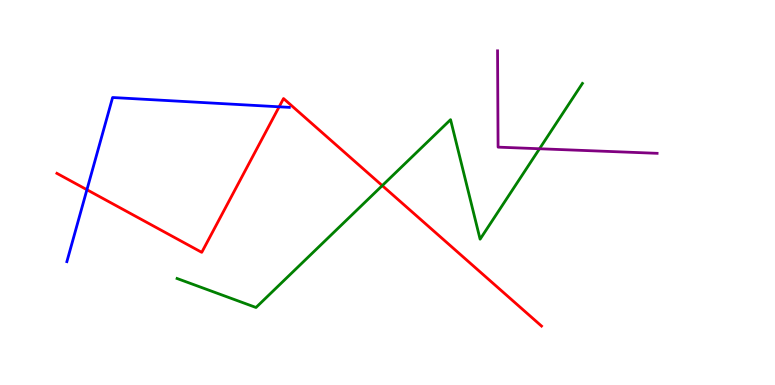[{'lines': ['blue', 'red'], 'intersections': [{'x': 1.12, 'y': 5.07}, {'x': 3.6, 'y': 7.23}]}, {'lines': ['green', 'red'], 'intersections': [{'x': 4.93, 'y': 5.18}]}, {'lines': ['purple', 'red'], 'intersections': []}, {'lines': ['blue', 'green'], 'intersections': []}, {'lines': ['blue', 'purple'], 'intersections': []}, {'lines': ['green', 'purple'], 'intersections': [{'x': 6.96, 'y': 6.14}]}]